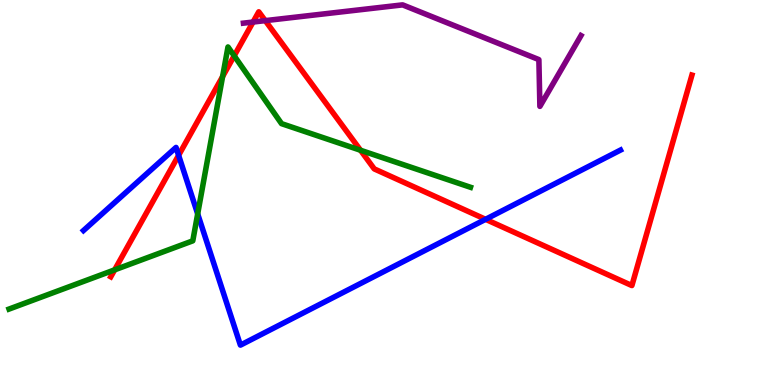[{'lines': ['blue', 'red'], 'intersections': [{'x': 2.3, 'y': 5.97}, {'x': 6.27, 'y': 4.3}]}, {'lines': ['green', 'red'], 'intersections': [{'x': 1.48, 'y': 2.99}, {'x': 2.87, 'y': 8.01}, {'x': 3.02, 'y': 8.55}, {'x': 4.65, 'y': 6.1}]}, {'lines': ['purple', 'red'], 'intersections': [{'x': 3.27, 'y': 9.43}, {'x': 3.42, 'y': 9.46}]}, {'lines': ['blue', 'green'], 'intersections': [{'x': 2.55, 'y': 4.44}]}, {'lines': ['blue', 'purple'], 'intersections': []}, {'lines': ['green', 'purple'], 'intersections': []}]